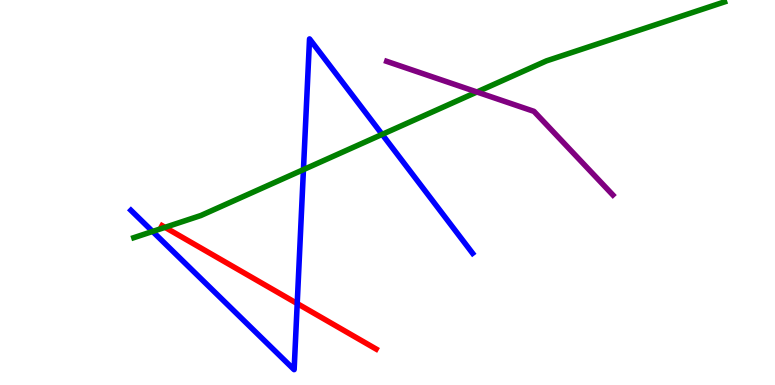[{'lines': ['blue', 'red'], 'intersections': [{'x': 3.84, 'y': 2.12}]}, {'lines': ['green', 'red'], 'intersections': [{'x': 2.13, 'y': 4.09}]}, {'lines': ['purple', 'red'], 'intersections': []}, {'lines': ['blue', 'green'], 'intersections': [{'x': 1.97, 'y': 3.99}, {'x': 3.92, 'y': 5.59}, {'x': 4.93, 'y': 6.51}]}, {'lines': ['blue', 'purple'], 'intersections': []}, {'lines': ['green', 'purple'], 'intersections': [{'x': 6.15, 'y': 7.61}]}]